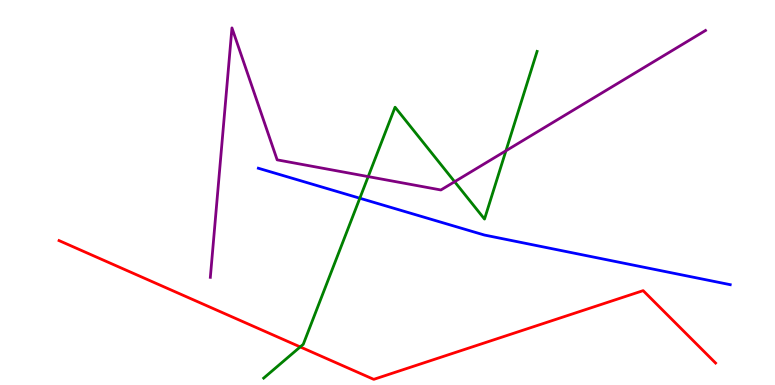[{'lines': ['blue', 'red'], 'intersections': []}, {'lines': ['green', 'red'], 'intersections': [{'x': 3.87, 'y': 0.989}]}, {'lines': ['purple', 'red'], 'intersections': []}, {'lines': ['blue', 'green'], 'intersections': [{'x': 4.64, 'y': 4.85}]}, {'lines': ['blue', 'purple'], 'intersections': []}, {'lines': ['green', 'purple'], 'intersections': [{'x': 4.75, 'y': 5.41}, {'x': 5.87, 'y': 5.28}, {'x': 6.53, 'y': 6.08}]}]